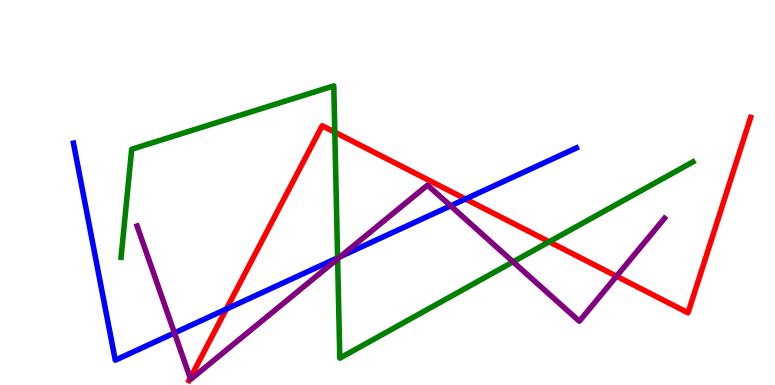[{'lines': ['blue', 'red'], 'intersections': [{'x': 2.92, 'y': 1.97}, {'x': 6.01, 'y': 4.83}]}, {'lines': ['green', 'red'], 'intersections': [{'x': 4.32, 'y': 6.57}, {'x': 7.09, 'y': 3.72}]}, {'lines': ['purple', 'red'], 'intersections': [{'x': 2.45, 'y': 0.179}, {'x': 7.96, 'y': 2.83}]}, {'lines': ['blue', 'green'], 'intersections': [{'x': 4.36, 'y': 3.3}]}, {'lines': ['blue', 'purple'], 'intersections': [{'x': 2.25, 'y': 1.35}, {'x': 4.39, 'y': 3.34}, {'x': 5.81, 'y': 4.65}]}, {'lines': ['green', 'purple'], 'intersections': [{'x': 4.36, 'y': 3.28}, {'x': 6.62, 'y': 3.2}]}]